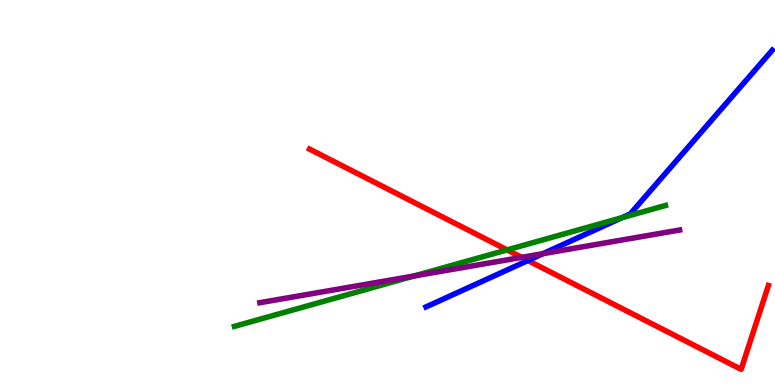[{'lines': ['blue', 'red'], 'intersections': [{'x': 6.81, 'y': 3.23}]}, {'lines': ['green', 'red'], 'intersections': [{'x': 6.54, 'y': 3.51}]}, {'lines': ['purple', 'red'], 'intersections': [{'x': 6.73, 'y': 3.32}]}, {'lines': ['blue', 'green'], 'intersections': [{'x': 8.03, 'y': 4.35}]}, {'lines': ['blue', 'purple'], 'intersections': [{'x': 7.01, 'y': 3.41}]}, {'lines': ['green', 'purple'], 'intersections': [{'x': 5.34, 'y': 2.83}]}]